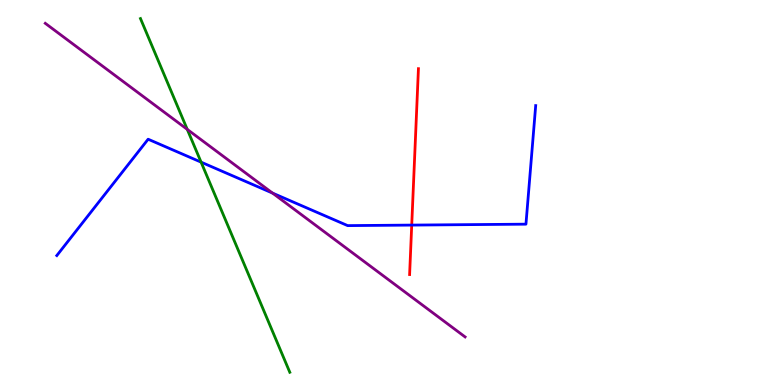[{'lines': ['blue', 'red'], 'intersections': [{'x': 5.31, 'y': 4.15}]}, {'lines': ['green', 'red'], 'intersections': []}, {'lines': ['purple', 'red'], 'intersections': []}, {'lines': ['blue', 'green'], 'intersections': [{'x': 2.59, 'y': 5.79}]}, {'lines': ['blue', 'purple'], 'intersections': [{'x': 3.52, 'y': 4.98}]}, {'lines': ['green', 'purple'], 'intersections': [{'x': 2.42, 'y': 6.64}]}]